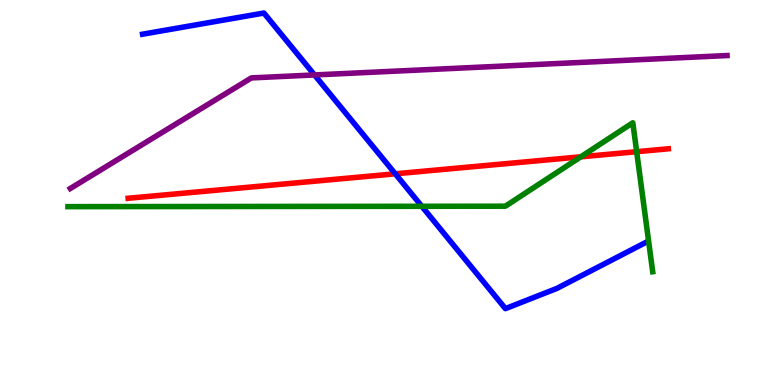[{'lines': ['blue', 'red'], 'intersections': [{'x': 5.1, 'y': 5.49}]}, {'lines': ['green', 'red'], 'intersections': [{'x': 7.49, 'y': 5.93}, {'x': 8.22, 'y': 6.06}]}, {'lines': ['purple', 'red'], 'intersections': []}, {'lines': ['blue', 'green'], 'intersections': [{'x': 5.44, 'y': 4.64}]}, {'lines': ['blue', 'purple'], 'intersections': [{'x': 4.06, 'y': 8.05}]}, {'lines': ['green', 'purple'], 'intersections': []}]